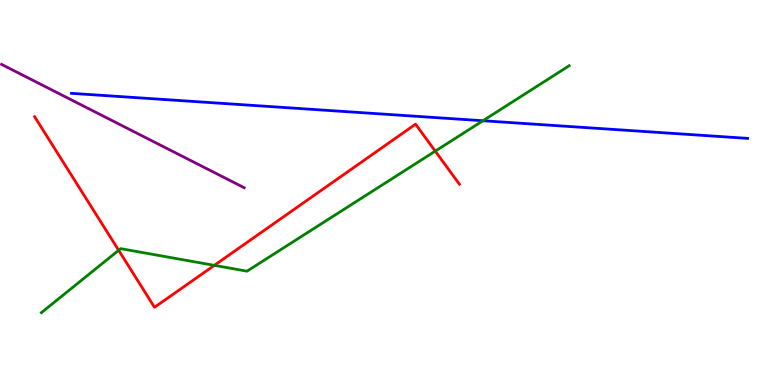[{'lines': ['blue', 'red'], 'intersections': []}, {'lines': ['green', 'red'], 'intersections': [{'x': 1.53, 'y': 3.5}, {'x': 2.77, 'y': 3.11}, {'x': 5.62, 'y': 6.07}]}, {'lines': ['purple', 'red'], 'intersections': []}, {'lines': ['blue', 'green'], 'intersections': [{'x': 6.23, 'y': 6.86}]}, {'lines': ['blue', 'purple'], 'intersections': []}, {'lines': ['green', 'purple'], 'intersections': []}]